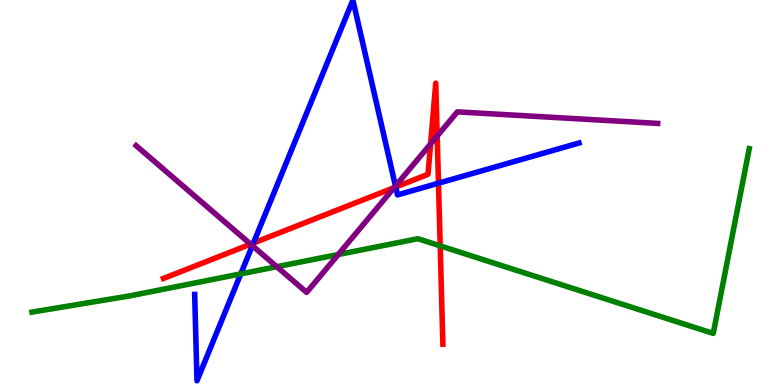[{'lines': ['blue', 'red'], 'intersections': [{'x': 3.27, 'y': 3.69}, {'x': 5.11, 'y': 5.14}, {'x': 5.66, 'y': 5.24}]}, {'lines': ['green', 'red'], 'intersections': [{'x': 5.68, 'y': 3.61}]}, {'lines': ['purple', 'red'], 'intersections': [{'x': 3.23, 'y': 3.66}, {'x': 5.08, 'y': 5.13}, {'x': 5.56, 'y': 6.26}, {'x': 5.64, 'y': 6.47}]}, {'lines': ['blue', 'green'], 'intersections': [{'x': 3.11, 'y': 2.89}]}, {'lines': ['blue', 'purple'], 'intersections': [{'x': 3.26, 'y': 3.62}, {'x': 5.1, 'y': 5.17}]}, {'lines': ['green', 'purple'], 'intersections': [{'x': 3.57, 'y': 3.07}, {'x': 4.36, 'y': 3.39}]}]